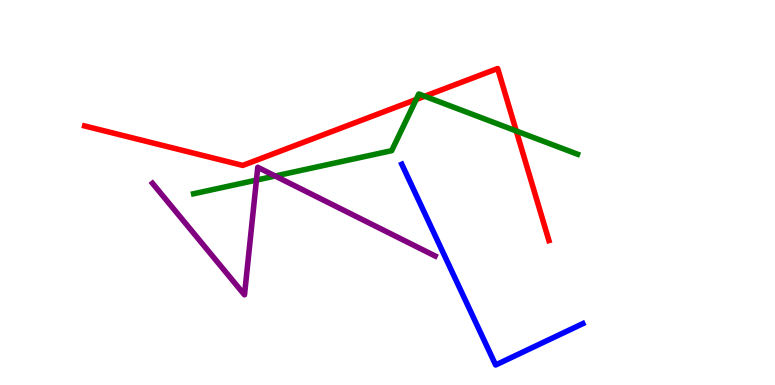[{'lines': ['blue', 'red'], 'intersections': []}, {'lines': ['green', 'red'], 'intersections': [{'x': 5.37, 'y': 7.42}, {'x': 5.48, 'y': 7.5}, {'x': 6.66, 'y': 6.6}]}, {'lines': ['purple', 'red'], 'intersections': []}, {'lines': ['blue', 'green'], 'intersections': []}, {'lines': ['blue', 'purple'], 'intersections': []}, {'lines': ['green', 'purple'], 'intersections': [{'x': 3.31, 'y': 5.32}, {'x': 3.55, 'y': 5.43}]}]